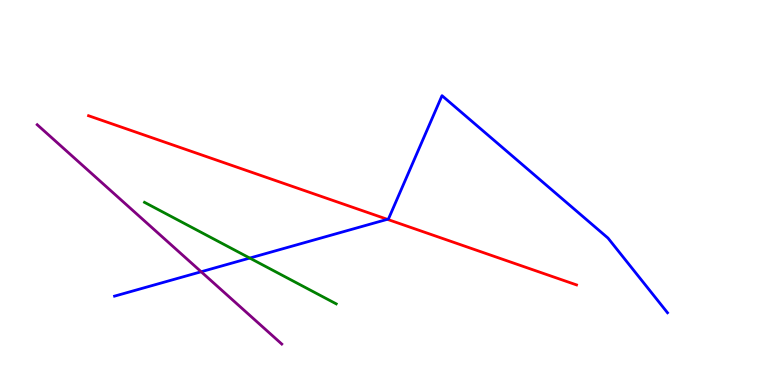[{'lines': ['blue', 'red'], 'intersections': [{'x': 5.0, 'y': 4.3}]}, {'lines': ['green', 'red'], 'intersections': []}, {'lines': ['purple', 'red'], 'intersections': []}, {'lines': ['blue', 'green'], 'intersections': [{'x': 3.22, 'y': 3.3}]}, {'lines': ['blue', 'purple'], 'intersections': [{'x': 2.6, 'y': 2.94}]}, {'lines': ['green', 'purple'], 'intersections': []}]